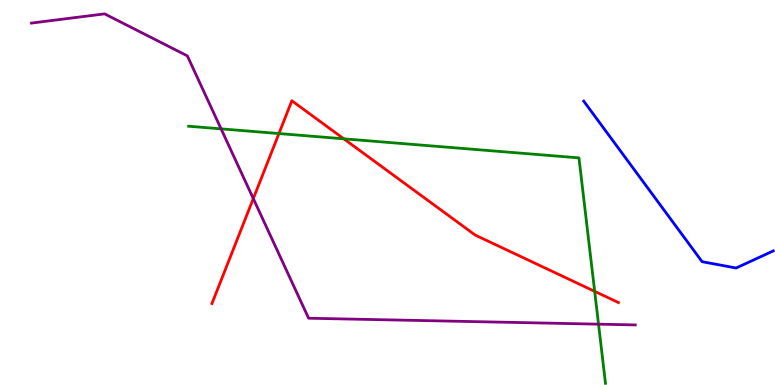[{'lines': ['blue', 'red'], 'intersections': []}, {'lines': ['green', 'red'], 'intersections': [{'x': 3.6, 'y': 6.53}, {'x': 4.44, 'y': 6.39}, {'x': 7.67, 'y': 2.43}]}, {'lines': ['purple', 'red'], 'intersections': [{'x': 3.27, 'y': 4.84}]}, {'lines': ['blue', 'green'], 'intersections': []}, {'lines': ['blue', 'purple'], 'intersections': []}, {'lines': ['green', 'purple'], 'intersections': [{'x': 2.85, 'y': 6.65}, {'x': 7.72, 'y': 1.58}]}]